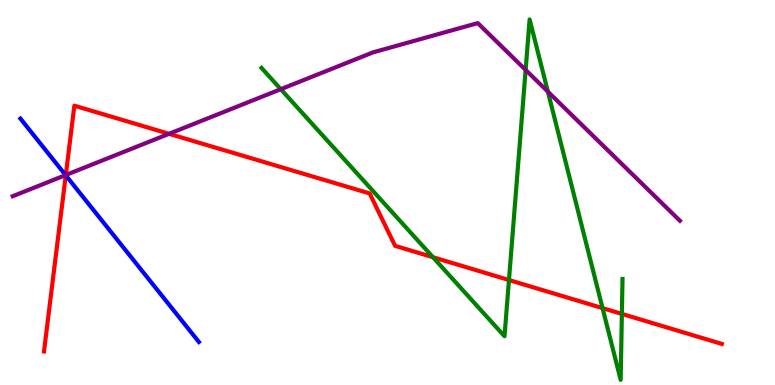[{'lines': ['blue', 'red'], 'intersections': [{'x': 0.849, 'y': 5.45}]}, {'lines': ['green', 'red'], 'intersections': [{'x': 5.59, 'y': 3.32}, {'x': 6.57, 'y': 2.73}, {'x': 7.77, 'y': 2.0}, {'x': 8.02, 'y': 1.85}]}, {'lines': ['purple', 'red'], 'intersections': [{'x': 0.849, 'y': 5.45}, {'x': 2.18, 'y': 6.52}]}, {'lines': ['blue', 'green'], 'intersections': []}, {'lines': ['blue', 'purple'], 'intersections': [{'x': 0.846, 'y': 5.45}]}, {'lines': ['green', 'purple'], 'intersections': [{'x': 3.62, 'y': 7.68}, {'x': 6.78, 'y': 8.18}, {'x': 7.07, 'y': 7.62}]}]